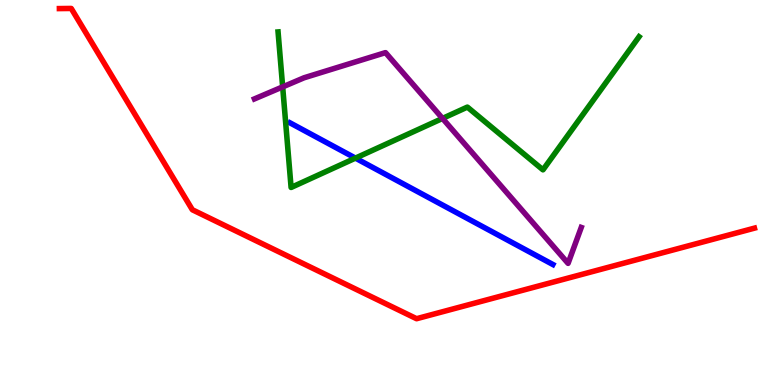[{'lines': ['blue', 'red'], 'intersections': []}, {'lines': ['green', 'red'], 'intersections': []}, {'lines': ['purple', 'red'], 'intersections': []}, {'lines': ['blue', 'green'], 'intersections': [{'x': 4.59, 'y': 5.89}]}, {'lines': ['blue', 'purple'], 'intersections': []}, {'lines': ['green', 'purple'], 'intersections': [{'x': 3.65, 'y': 7.74}, {'x': 5.71, 'y': 6.92}]}]